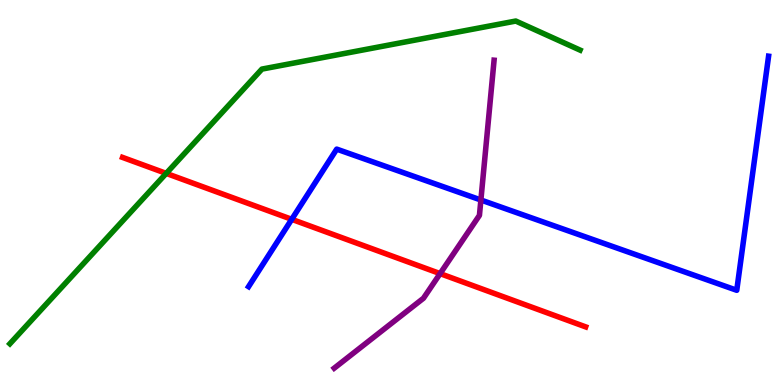[{'lines': ['blue', 'red'], 'intersections': [{'x': 3.76, 'y': 4.3}]}, {'lines': ['green', 'red'], 'intersections': [{'x': 2.14, 'y': 5.5}]}, {'lines': ['purple', 'red'], 'intersections': [{'x': 5.68, 'y': 2.89}]}, {'lines': ['blue', 'green'], 'intersections': []}, {'lines': ['blue', 'purple'], 'intersections': [{'x': 6.21, 'y': 4.81}]}, {'lines': ['green', 'purple'], 'intersections': []}]